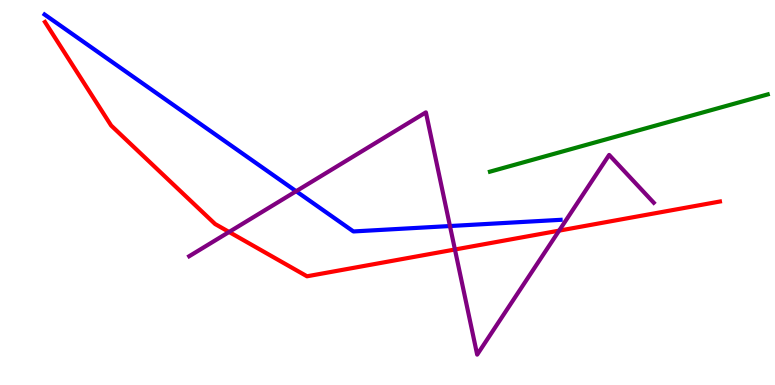[{'lines': ['blue', 'red'], 'intersections': []}, {'lines': ['green', 'red'], 'intersections': []}, {'lines': ['purple', 'red'], 'intersections': [{'x': 2.96, 'y': 3.97}, {'x': 5.87, 'y': 3.52}, {'x': 7.21, 'y': 4.01}]}, {'lines': ['blue', 'green'], 'intersections': []}, {'lines': ['blue', 'purple'], 'intersections': [{'x': 3.82, 'y': 5.03}, {'x': 5.81, 'y': 4.13}]}, {'lines': ['green', 'purple'], 'intersections': []}]